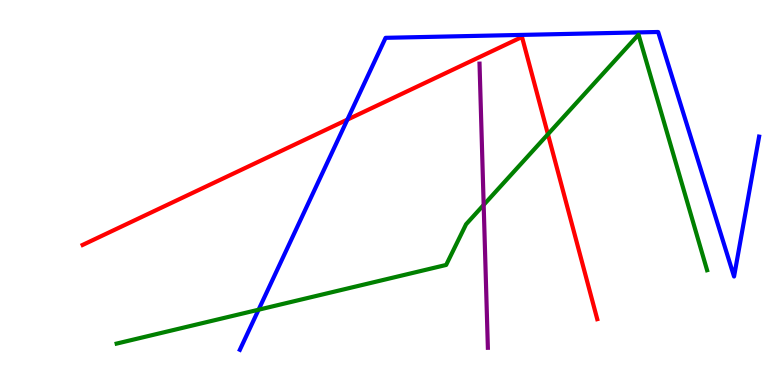[{'lines': ['blue', 'red'], 'intersections': [{'x': 4.48, 'y': 6.89}]}, {'lines': ['green', 'red'], 'intersections': [{'x': 7.07, 'y': 6.51}]}, {'lines': ['purple', 'red'], 'intersections': []}, {'lines': ['blue', 'green'], 'intersections': [{'x': 3.34, 'y': 1.96}]}, {'lines': ['blue', 'purple'], 'intersections': []}, {'lines': ['green', 'purple'], 'intersections': [{'x': 6.24, 'y': 4.68}]}]